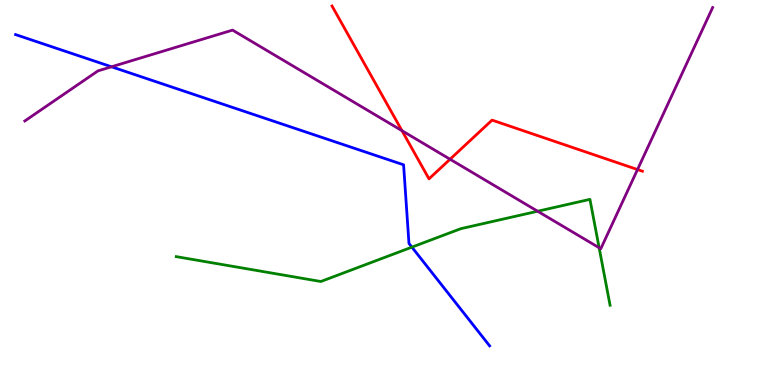[{'lines': ['blue', 'red'], 'intersections': []}, {'lines': ['green', 'red'], 'intersections': []}, {'lines': ['purple', 'red'], 'intersections': [{'x': 5.19, 'y': 6.61}, {'x': 5.81, 'y': 5.86}, {'x': 8.23, 'y': 5.6}]}, {'lines': ['blue', 'green'], 'intersections': [{'x': 5.31, 'y': 3.58}]}, {'lines': ['blue', 'purple'], 'intersections': [{'x': 1.44, 'y': 8.27}]}, {'lines': ['green', 'purple'], 'intersections': [{'x': 6.94, 'y': 4.51}, {'x': 7.73, 'y': 3.56}]}]